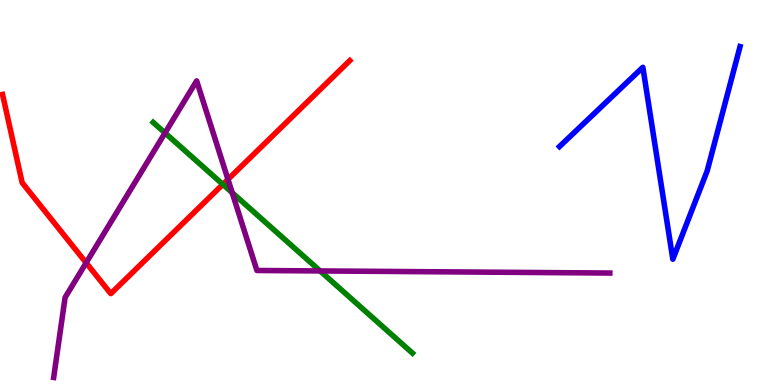[{'lines': ['blue', 'red'], 'intersections': []}, {'lines': ['green', 'red'], 'intersections': [{'x': 2.88, 'y': 5.21}]}, {'lines': ['purple', 'red'], 'intersections': [{'x': 1.11, 'y': 3.17}, {'x': 2.94, 'y': 5.34}]}, {'lines': ['blue', 'green'], 'intersections': []}, {'lines': ['blue', 'purple'], 'intersections': []}, {'lines': ['green', 'purple'], 'intersections': [{'x': 2.13, 'y': 6.55}, {'x': 3.0, 'y': 4.99}, {'x': 4.13, 'y': 2.96}]}]